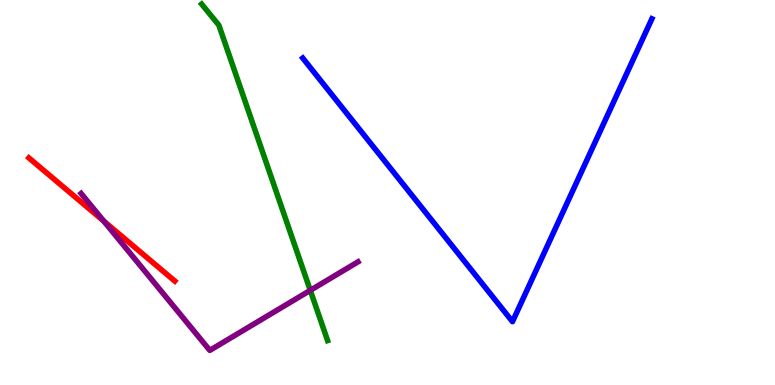[{'lines': ['blue', 'red'], 'intersections': []}, {'lines': ['green', 'red'], 'intersections': []}, {'lines': ['purple', 'red'], 'intersections': [{'x': 1.34, 'y': 4.26}]}, {'lines': ['blue', 'green'], 'intersections': []}, {'lines': ['blue', 'purple'], 'intersections': []}, {'lines': ['green', 'purple'], 'intersections': [{'x': 4.0, 'y': 2.46}]}]